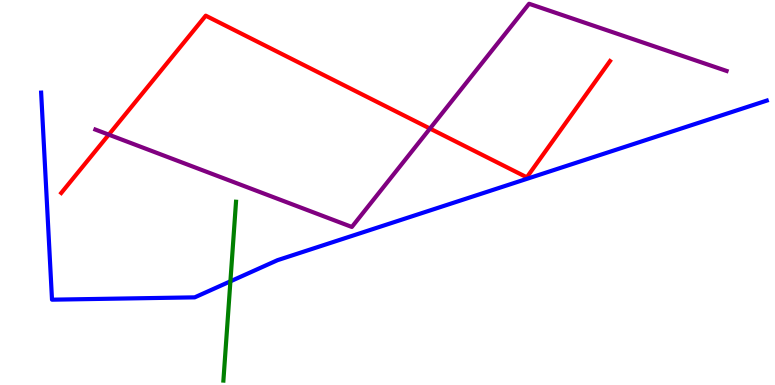[{'lines': ['blue', 'red'], 'intersections': []}, {'lines': ['green', 'red'], 'intersections': []}, {'lines': ['purple', 'red'], 'intersections': [{'x': 1.4, 'y': 6.5}, {'x': 5.55, 'y': 6.66}]}, {'lines': ['blue', 'green'], 'intersections': [{'x': 2.97, 'y': 2.69}]}, {'lines': ['blue', 'purple'], 'intersections': []}, {'lines': ['green', 'purple'], 'intersections': []}]